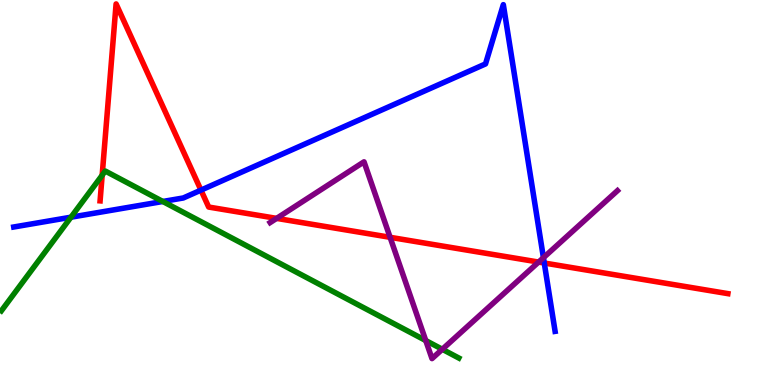[{'lines': ['blue', 'red'], 'intersections': [{'x': 2.59, 'y': 5.06}, {'x': 7.02, 'y': 3.17}]}, {'lines': ['green', 'red'], 'intersections': [{'x': 1.32, 'y': 5.45}]}, {'lines': ['purple', 'red'], 'intersections': [{'x': 3.57, 'y': 4.33}, {'x': 5.03, 'y': 3.84}, {'x': 6.95, 'y': 3.19}]}, {'lines': ['blue', 'green'], 'intersections': [{'x': 0.916, 'y': 4.36}, {'x': 2.1, 'y': 4.77}]}, {'lines': ['blue', 'purple'], 'intersections': [{'x': 7.01, 'y': 3.31}]}, {'lines': ['green', 'purple'], 'intersections': [{'x': 5.49, 'y': 1.15}, {'x': 5.71, 'y': 0.928}]}]